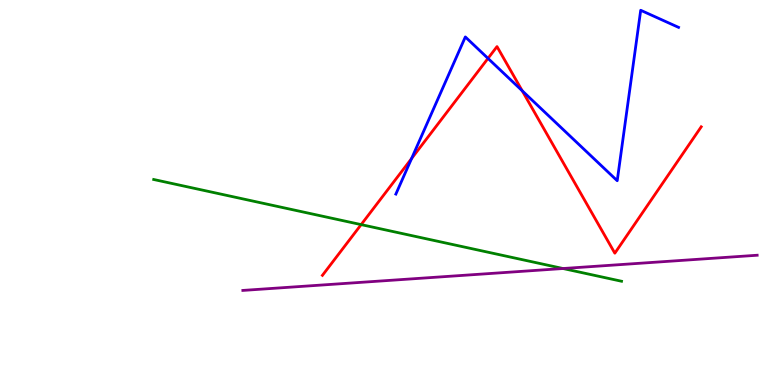[{'lines': ['blue', 'red'], 'intersections': [{'x': 5.31, 'y': 5.88}, {'x': 6.3, 'y': 8.48}, {'x': 6.74, 'y': 7.64}]}, {'lines': ['green', 'red'], 'intersections': [{'x': 4.66, 'y': 4.17}]}, {'lines': ['purple', 'red'], 'intersections': []}, {'lines': ['blue', 'green'], 'intersections': []}, {'lines': ['blue', 'purple'], 'intersections': []}, {'lines': ['green', 'purple'], 'intersections': [{'x': 7.26, 'y': 3.03}]}]